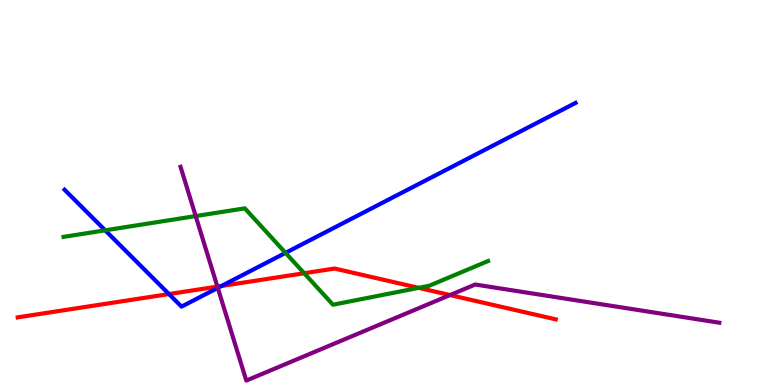[{'lines': ['blue', 'red'], 'intersections': [{'x': 2.18, 'y': 2.36}, {'x': 2.86, 'y': 2.57}]}, {'lines': ['green', 'red'], 'intersections': [{'x': 3.93, 'y': 2.9}, {'x': 5.4, 'y': 2.52}]}, {'lines': ['purple', 'red'], 'intersections': [{'x': 2.81, 'y': 2.56}, {'x': 5.81, 'y': 2.34}]}, {'lines': ['blue', 'green'], 'intersections': [{'x': 1.36, 'y': 4.02}, {'x': 3.68, 'y': 3.43}]}, {'lines': ['blue', 'purple'], 'intersections': [{'x': 2.81, 'y': 2.52}]}, {'lines': ['green', 'purple'], 'intersections': [{'x': 2.53, 'y': 4.39}]}]